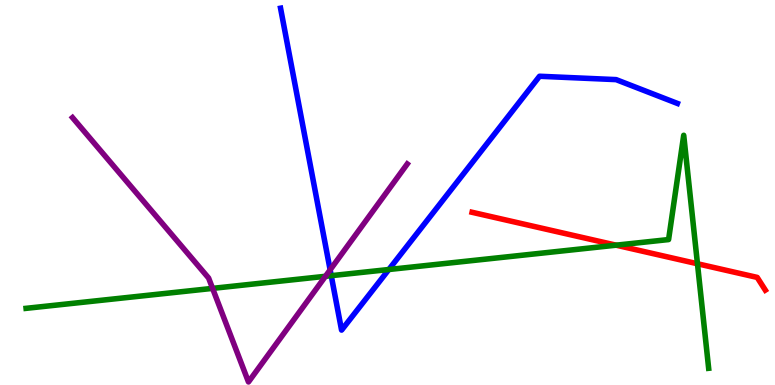[{'lines': ['blue', 'red'], 'intersections': []}, {'lines': ['green', 'red'], 'intersections': [{'x': 7.95, 'y': 3.63}, {'x': 9.0, 'y': 3.15}]}, {'lines': ['purple', 'red'], 'intersections': []}, {'lines': ['blue', 'green'], 'intersections': [{'x': 4.27, 'y': 2.84}, {'x': 5.02, 'y': 3.0}]}, {'lines': ['blue', 'purple'], 'intersections': [{'x': 4.26, 'y': 2.99}]}, {'lines': ['green', 'purple'], 'intersections': [{'x': 2.74, 'y': 2.51}, {'x': 4.2, 'y': 2.82}]}]